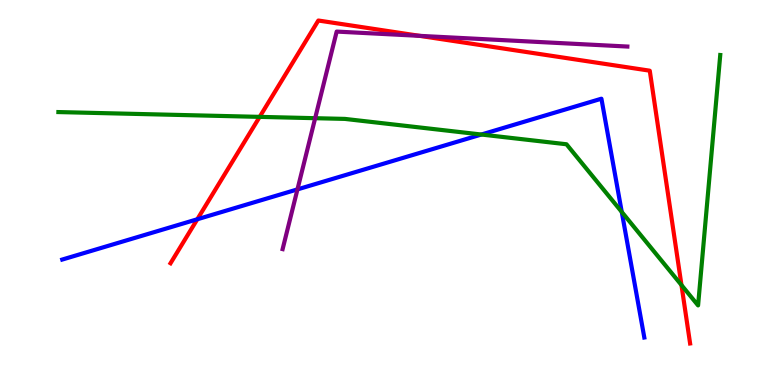[{'lines': ['blue', 'red'], 'intersections': [{'x': 2.55, 'y': 4.3}]}, {'lines': ['green', 'red'], 'intersections': [{'x': 3.35, 'y': 6.96}, {'x': 8.79, 'y': 2.6}]}, {'lines': ['purple', 'red'], 'intersections': [{'x': 5.41, 'y': 9.07}]}, {'lines': ['blue', 'green'], 'intersections': [{'x': 6.21, 'y': 6.51}, {'x': 8.02, 'y': 4.49}]}, {'lines': ['blue', 'purple'], 'intersections': [{'x': 3.84, 'y': 5.08}]}, {'lines': ['green', 'purple'], 'intersections': [{'x': 4.07, 'y': 6.93}]}]